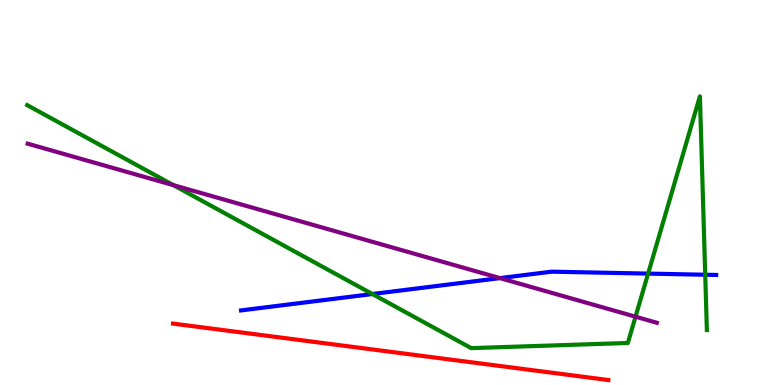[{'lines': ['blue', 'red'], 'intersections': []}, {'lines': ['green', 'red'], 'intersections': []}, {'lines': ['purple', 'red'], 'intersections': []}, {'lines': ['blue', 'green'], 'intersections': [{'x': 4.8, 'y': 2.36}, {'x': 8.36, 'y': 2.89}, {'x': 9.1, 'y': 2.86}]}, {'lines': ['blue', 'purple'], 'intersections': [{'x': 6.45, 'y': 2.78}]}, {'lines': ['green', 'purple'], 'intersections': [{'x': 2.24, 'y': 5.19}, {'x': 8.2, 'y': 1.77}]}]